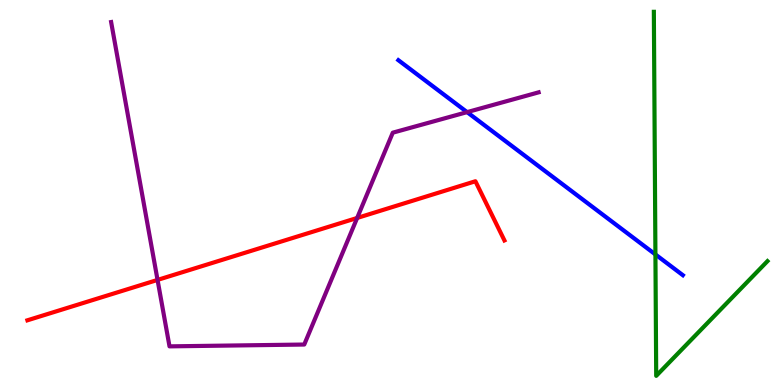[{'lines': ['blue', 'red'], 'intersections': []}, {'lines': ['green', 'red'], 'intersections': []}, {'lines': ['purple', 'red'], 'intersections': [{'x': 2.03, 'y': 2.73}, {'x': 4.61, 'y': 4.34}]}, {'lines': ['blue', 'green'], 'intersections': [{'x': 8.46, 'y': 3.39}]}, {'lines': ['blue', 'purple'], 'intersections': [{'x': 6.03, 'y': 7.09}]}, {'lines': ['green', 'purple'], 'intersections': []}]